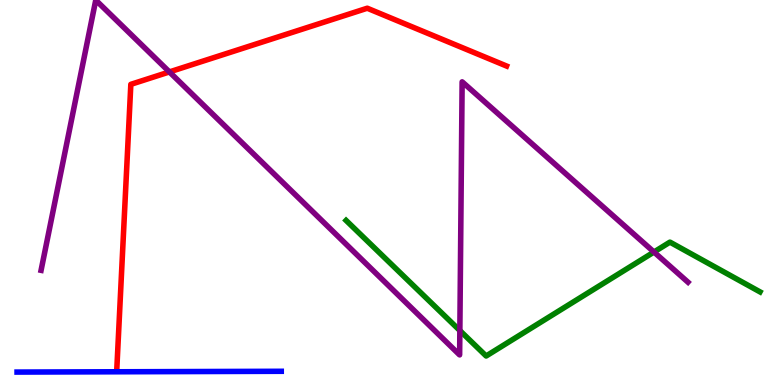[{'lines': ['blue', 'red'], 'intersections': []}, {'lines': ['green', 'red'], 'intersections': []}, {'lines': ['purple', 'red'], 'intersections': [{'x': 2.19, 'y': 8.13}]}, {'lines': ['blue', 'green'], 'intersections': []}, {'lines': ['blue', 'purple'], 'intersections': []}, {'lines': ['green', 'purple'], 'intersections': [{'x': 5.93, 'y': 1.41}, {'x': 8.44, 'y': 3.45}]}]